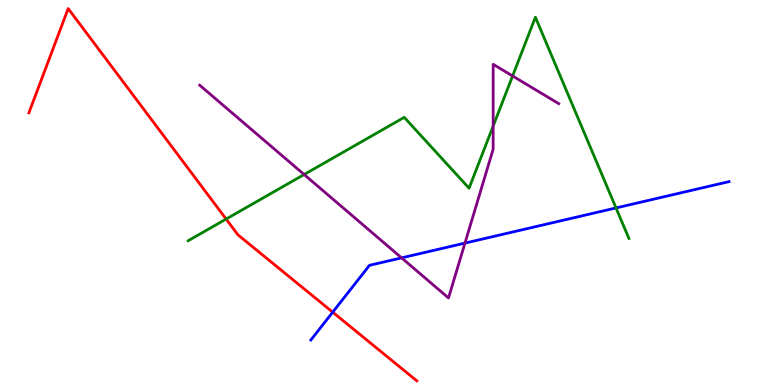[{'lines': ['blue', 'red'], 'intersections': [{'x': 4.29, 'y': 1.89}]}, {'lines': ['green', 'red'], 'intersections': [{'x': 2.92, 'y': 4.31}]}, {'lines': ['purple', 'red'], 'intersections': []}, {'lines': ['blue', 'green'], 'intersections': [{'x': 7.95, 'y': 4.6}]}, {'lines': ['blue', 'purple'], 'intersections': [{'x': 5.18, 'y': 3.3}, {'x': 6.0, 'y': 3.69}]}, {'lines': ['green', 'purple'], 'intersections': [{'x': 3.92, 'y': 5.47}, {'x': 6.36, 'y': 6.73}, {'x': 6.61, 'y': 8.03}]}]